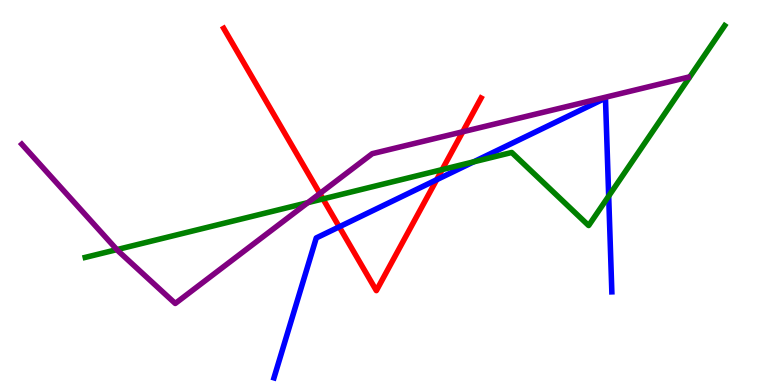[{'lines': ['blue', 'red'], 'intersections': [{'x': 4.38, 'y': 4.11}, {'x': 5.63, 'y': 5.33}]}, {'lines': ['green', 'red'], 'intersections': [{'x': 4.17, 'y': 4.83}, {'x': 5.71, 'y': 5.6}]}, {'lines': ['purple', 'red'], 'intersections': [{'x': 4.13, 'y': 4.97}, {'x': 5.97, 'y': 6.58}]}, {'lines': ['blue', 'green'], 'intersections': [{'x': 6.11, 'y': 5.8}, {'x': 7.85, 'y': 4.91}]}, {'lines': ['blue', 'purple'], 'intersections': []}, {'lines': ['green', 'purple'], 'intersections': [{'x': 1.51, 'y': 3.52}, {'x': 3.97, 'y': 4.74}]}]